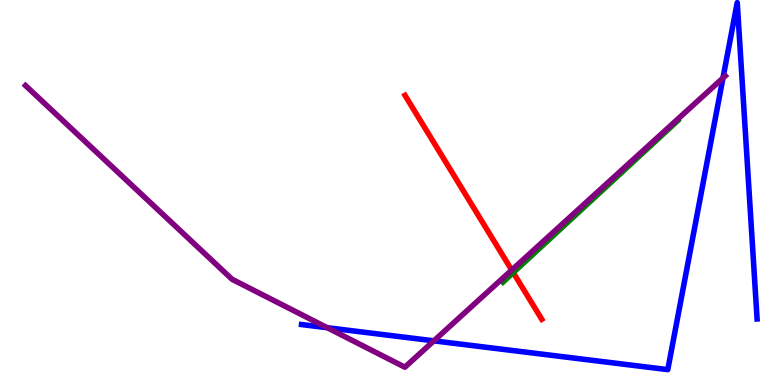[{'lines': ['blue', 'red'], 'intersections': []}, {'lines': ['green', 'red'], 'intersections': [{'x': 6.62, 'y': 2.92}]}, {'lines': ['purple', 'red'], 'intersections': [{'x': 6.6, 'y': 2.99}]}, {'lines': ['blue', 'green'], 'intersections': []}, {'lines': ['blue', 'purple'], 'intersections': [{'x': 4.22, 'y': 1.49}, {'x': 5.6, 'y': 1.15}, {'x': 9.33, 'y': 7.97}]}, {'lines': ['green', 'purple'], 'intersections': []}]